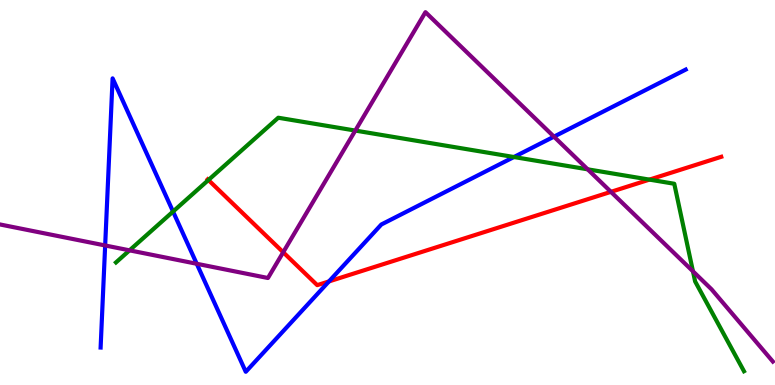[{'lines': ['blue', 'red'], 'intersections': [{'x': 4.24, 'y': 2.69}]}, {'lines': ['green', 'red'], 'intersections': [{'x': 2.69, 'y': 5.32}, {'x': 8.38, 'y': 5.33}]}, {'lines': ['purple', 'red'], 'intersections': [{'x': 3.65, 'y': 3.45}, {'x': 7.88, 'y': 5.02}]}, {'lines': ['blue', 'green'], 'intersections': [{'x': 2.23, 'y': 4.51}, {'x': 6.63, 'y': 5.92}]}, {'lines': ['blue', 'purple'], 'intersections': [{'x': 1.36, 'y': 3.62}, {'x': 2.54, 'y': 3.15}, {'x': 7.15, 'y': 6.45}]}, {'lines': ['green', 'purple'], 'intersections': [{'x': 1.67, 'y': 3.5}, {'x': 4.58, 'y': 6.61}, {'x': 7.58, 'y': 5.6}, {'x': 8.94, 'y': 2.95}]}]